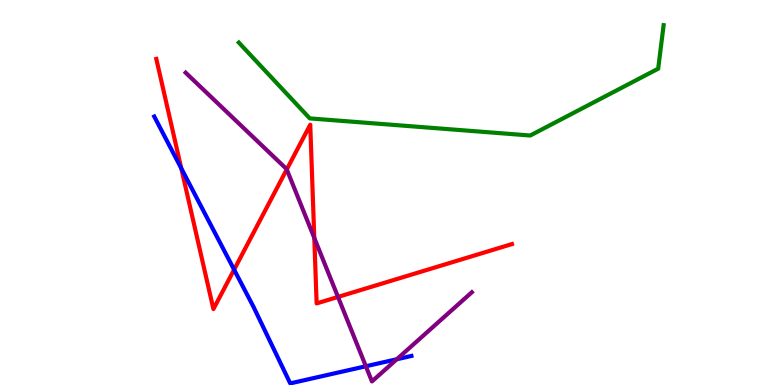[{'lines': ['blue', 'red'], 'intersections': [{'x': 2.34, 'y': 5.63}, {'x': 3.02, 'y': 3.0}]}, {'lines': ['green', 'red'], 'intersections': []}, {'lines': ['purple', 'red'], 'intersections': [{'x': 3.7, 'y': 5.6}, {'x': 4.06, 'y': 3.82}, {'x': 4.36, 'y': 2.29}]}, {'lines': ['blue', 'green'], 'intersections': []}, {'lines': ['blue', 'purple'], 'intersections': [{'x': 4.72, 'y': 0.487}, {'x': 5.12, 'y': 0.669}]}, {'lines': ['green', 'purple'], 'intersections': []}]